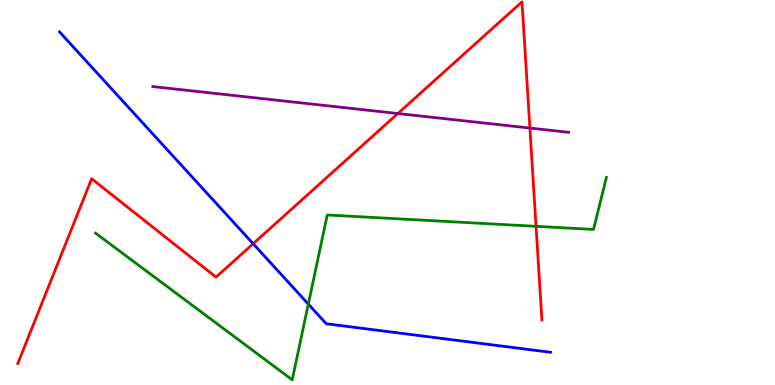[{'lines': ['blue', 'red'], 'intersections': [{'x': 3.27, 'y': 3.67}]}, {'lines': ['green', 'red'], 'intersections': [{'x': 6.92, 'y': 4.12}]}, {'lines': ['purple', 'red'], 'intersections': [{'x': 5.13, 'y': 7.05}, {'x': 6.84, 'y': 6.67}]}, {'lines': ['blue', 'green'], 'intersections': [{'x': 3.98, 'y': 2.1}]}, {'lines': ['blue', 'purple'], 'intersections': []}, {'lines': ['green', 'purple'], 'intersections': []}]